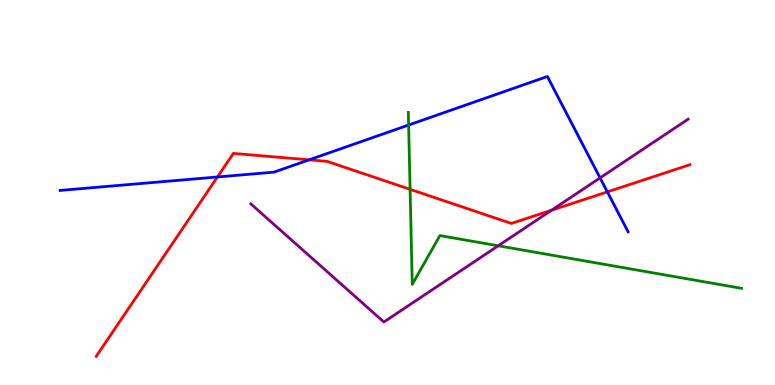[{'lines': ['blue', 'red'], 'intersections': [{'x': 2.81, 'y': 5.4}, {'x': 3.99, 'y': 5.85}, {'x': 7.84, 'y': 5.02}]}, {'lines': ['green', 'red'], 'intersections': [{'x': 5.29, 'y': 5.08}]}, {'lines': ['purple', 'red'], 'intersections': [{'x': 7.12, 'y': 4.54}]}, {'lines': ['blue', 'green'], 'intersections': [{'x': 5.27, 'y': 6.75}]}, {'lines': ['blue', 'purple'], 'intersections': [{'x': 7.74, 'y': 5.38}]}, {'lines': ['green', 'purple'], 'intersections': [{'x': 6.43, 'y': 3.62}]}]